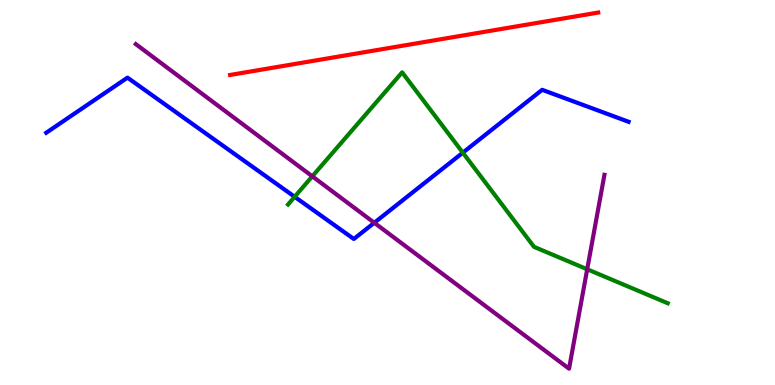[{'lines': ['blue', 'red'], 'intersections': []}, {'lines': ['green', 'red'], 'intersections': []}, {'lines': ['purple', 'red'], 'intersections': []}, {'lines': ['blue', 'green'], 'intersections': [{'x': 3.8, 'y': 4.89}, {'x': 5.97, 'y': 6.03}]}, {'lines': ['blue', 'purple'], 'intersections': [{'x': 4.83, 'y': 4.21}]}, {'lines': ['green', 'purple'], 'intersections': [{'x': 4.03, 'y': 5.42}, {'x': 7.58, 'y': 3.01}]}]